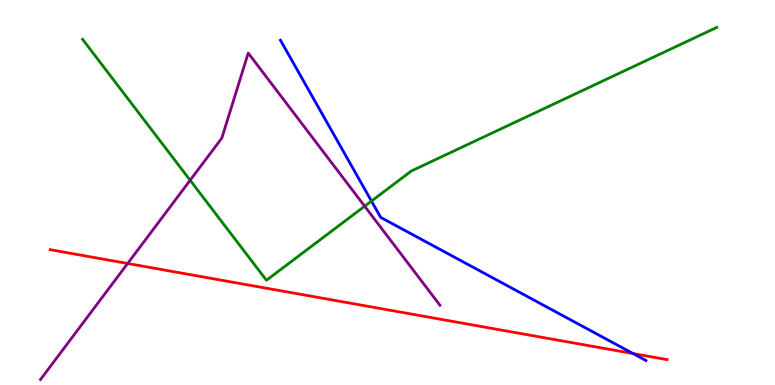[{'lines': ['blue', 'red'], 'intersections': [{'x': 8.17, 'y': 0.817}]}, {'lines': ['green', 'red'], 'intersections': []}, {'lines': ['purple', 'red'], 'intersections': [{'x': 1.65, 'y': 3.16}]}, {'lines': ['blue', 'green'], 'intersections': [{'x': 4.79, 'y': 4.78}]}, {'lines': ['blue', 'purple'], 'intersections': []}, {'lines': ['green', 'purple'], 'intersections': [{'x': 2.45, 'y': 5.32}, {'x': 4.71, 'y': 4.64}]}]